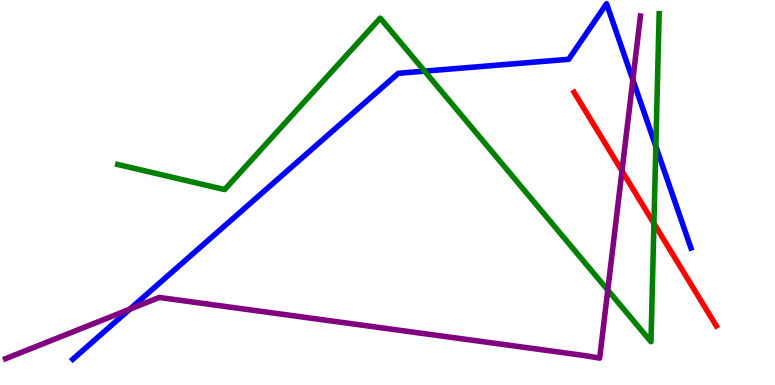[{'lines': ['blue', 'red'], 'intersections': []}, {'lines': ['green', 'red'], 'intersections': [{'x': 8.44, 'y': 4.2}]}, {'lines': ['purple', 'red'], 'intersections': [{'x': 8.03, 'y': 5.56}]}, {'lines': ['blue', 'green'], 'intersections': [{'x': 5.48, 'y': 8.15}, {'x': 8.46, 'y': 6.2}]}, {'lines': ['blue', 'purple'], 'intersections': [{'x': 1.67, 'y': 1.97}, {'x': 8.17, 'y': 7.93}]}, {'lines': ['green', 'purple'], 'intersections': [{'x': 7.84, 'y': 2.47}]}]